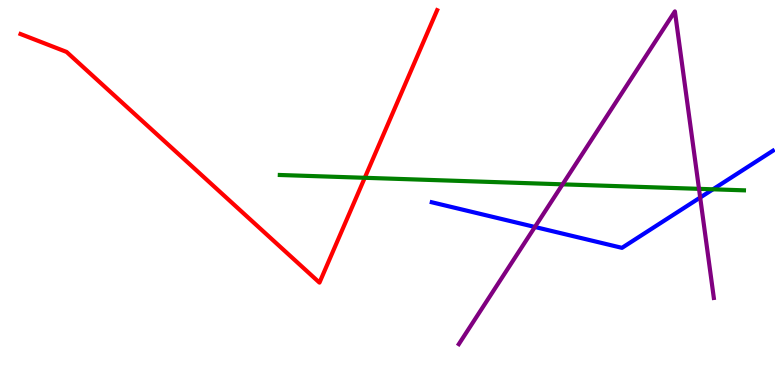[{'lines': ['blue', 'red'], 'intersections': []}, {'lines': ['green', 'red'], 'intersections': [{'x': 4.71, 'y': 5.38}]}, {'lines': ['purple', 'red'], 'intersections': []}, {'lines': ['blue', 'green'], 'intersections': [{'x': 9.2, 'y': 5.08}]}, {'lines': ['blue', 'purple'], 'intersections': [{'x': 6.9, 'y': 4.1}, {'x': 9.03, 'y': 4.87}]}, {'lines': ['green', 'purple'], 'intersections': [{'x': 7.26, 'y': 5.21}, {'x': 9.02, 'y': 5.09}]}]